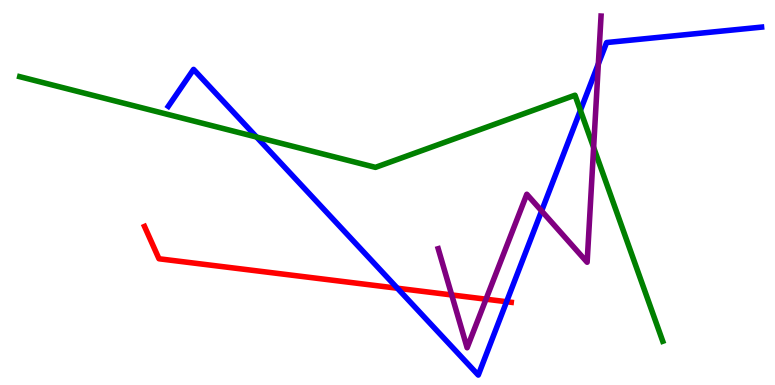[{'lines': ['blue', 'red'], 'intersections': [{'x': 5.13, 'y': 2.51}, {'x': 6.54, 'y': 2.16}]}, {'lines': ['green', 'red'], 'intersections': []}, {'lines': ['purple', 'red'], 'intersections': [{'x': 5.83, 'y': 2.34}, {'x': 6.27, 'y': 2.23}]}, {'lines': ['blue', 'green'], 'intersections': [{'x': 3.31, 'y': 6.44}, {'x': 7.49, 'y': 7.13}]}, {'lines': ['blue', 'purple'], 'intersections': [{'x': 6.99, 'y': 4.52}, {'x': 7.72, 'y': 8.34}]}, {'lines': ['green', 'purple'], 'intersections': [{'x': 7.66, 'y': 6.17}]}]